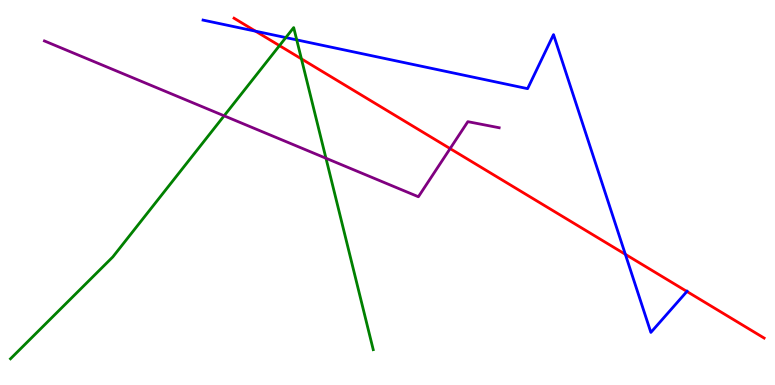[{'lines': ['blue', 'red'], 'intersections': [{'x': 3.3, 'y': 9.19}, {'x': 8.07, 'y': 3.39}, {'x': 8.86, 'y': 2.43}]}, {'lines': ['green', 'red'], 'intersections': [{'x': 3.61, 'y': 8.81}, {'x': 3.89, 'y': 8.47}]}, {'lines': ['purple', 'red'], 'intersections': [{'x': 5.81, 'y': 6.14}]}, {'lines': ['blue', 'green'], 'intersections': [{'x': 3.69, 'y': 9.02}, {'x': 3.83, 'y': 8.96}]}, {'lines': ['blue', 'purple'], 'intersections': []}, {'lines': ['green', 'purple'], 'intersections': [{'x': 2.89, 'y': 6.99}, {'x': 4.21, 'y': 5.89}]}]